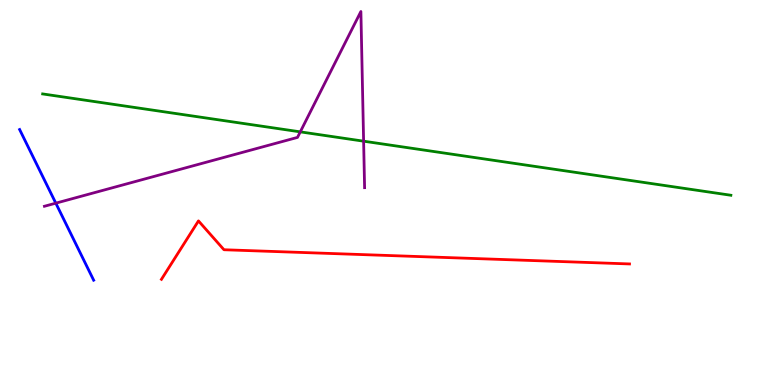[{'lines': ['blue', 'red'], 'intersections': []}, {'lines': ['green', 'red'], 'intersections': []}, {'lines': ['purple', 'red'], 'intersections': []}, {'lines': ['blue', 'green'], 'intersections': []}, {'lines': ['blue', 'purple'], 'intersections': [{'x': 0.72, 'y': 4.72}]}, {'lines': ['green', 'purple'], 'intersections': [{'x': 3.87, 'y': 6.58}, {'x': 4.69, 'y': 6.33}]}]